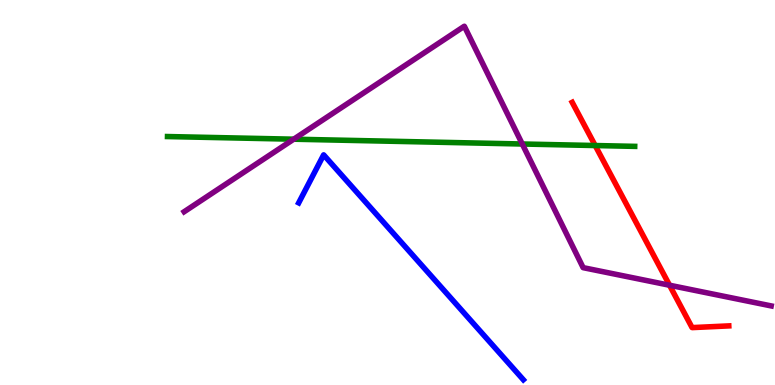[{'lines': ['blue', 'red'], 'intersections': []}, {'lines': ['green', 'red'], 'intersections': [{'x': 7.68, 'y': 6.22}]}, {'lines': ['purple', 'red'], 'intersections': [{'x': 8.64, 'y': 2.59}]}, {'lines': ['blue', 'green'], 'intersections': []}, {'lines': ['blue', 'purple'], 'intersections': []}, {'lines': ['green', 'purple'], 'intersections': [{'x': 3.79, 'y': 6.38}, {'x': 6.74, 'y': 6.26}]}]